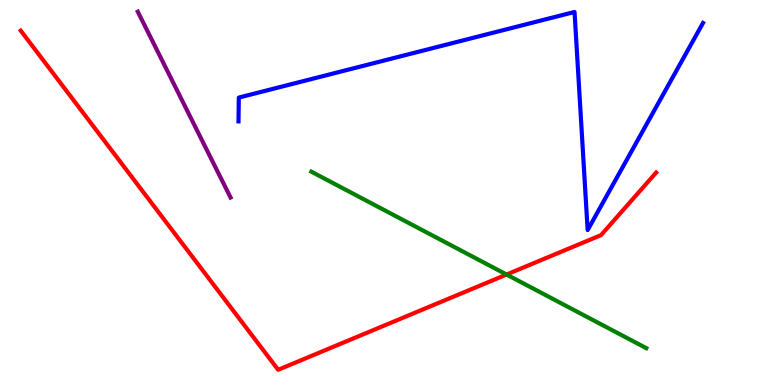[{'lines': ['blue', 'red'], 'intersections': []}, {'lines': ['green', 'red'], 'intersections': [{'x': 6.54, 'y': 2.87}]}, {'lines': ['purple', 'red'], 'intersections': []}, {'lines': ['blue', 'green'], 'intersections': []}, {'lines': ['blue', 'purple'], 'intersections': []}, {'lines': ['green', 'purple'], 'intersections': []}]